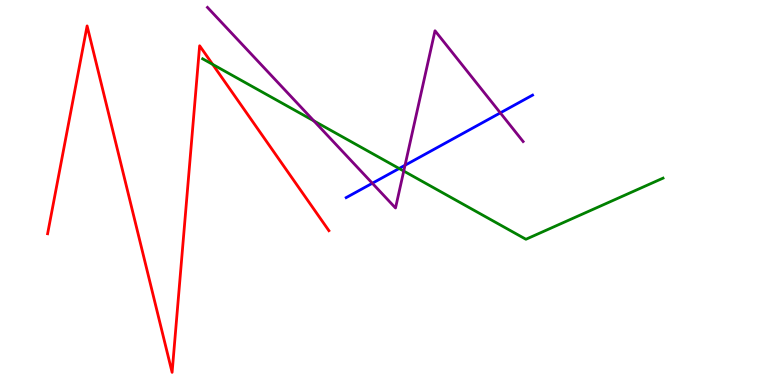[{'lines': ['blue', 'red'], 'intersections': []}, {'lines': ['green', 'red'], 'intersections': [{'x': 2.74, 'y': 8.33}]}, {'lines': ['purple', 'red'], 'intersections': []}, {'lines': ['blue', 'green'], 'intersections': [{'x': 5.15, 'y': 5.62}]}, {'lines': ['blue', 'purple'], 'intersections': [{'x': 4.8, 'y': 5.24}, {'x': 5.23, 'y': 5.71}, {'x': 6.46, 'y': 7.07}]}, {'lines': ['green', 'purple'], 'intersections': [{'x': 4.05, 'y': 6.86}, {'x': 5.21, 'y': 5.56}]}]